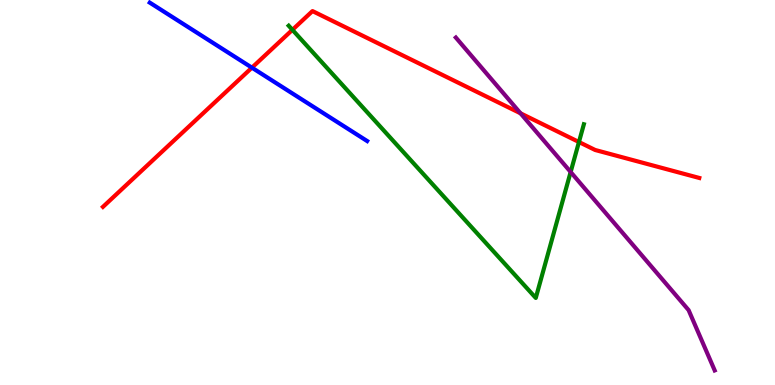[{'lines': ['blue', 'red'], 'intersections': [{'x': 3.25, 'y': 8.24}]}, {'lines': ['green', 'red'], 'intersections': [{'x': 3.77, 'y': 9.23}, {'x': 7.47, 'y': 6.31}]}, {'lines': ['purple', 'red'], 'intersections': [{'x': 6.72, 'y': 7.06}]}, {'lines': ['blue', 'green'], 'intersections': []}, {'lines': ['blue', 'purple'], 'intersections': []}, {'lines': ['green', 'purple'], 'intersections': [{'x': 7.36, 'y': 5.53}]}]